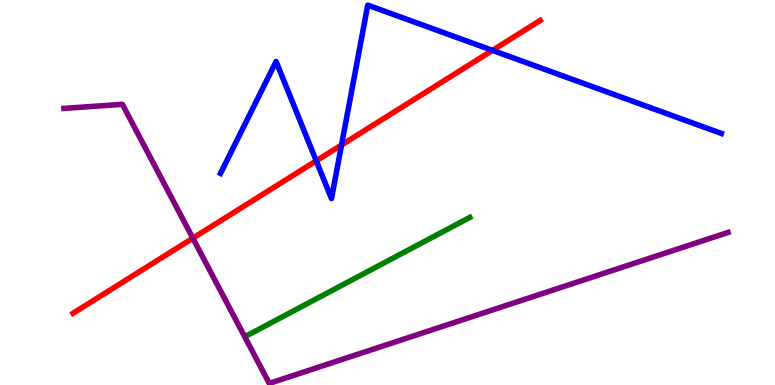[{'lines': ['blue', 'red'], 'intersections': [{'x': 4.08, 'y': 5.82}, {'x': 4.41, 'y': 6.23}, {'x': 6.35, 'y': 8.69}]}, {'lines': ['green', 'red'], 'intersections': []}, {'lines': ['purple', 'red'], 'intersections': [{'x': 2.49, 'y': 3.81}]}, {'lines': ['blue', 'green'], 'intersections': []}, {'lines': ['blue', 'purple'], 'intersections': []}, {'lines': ['green', 'purple'], 'intersections': []}]